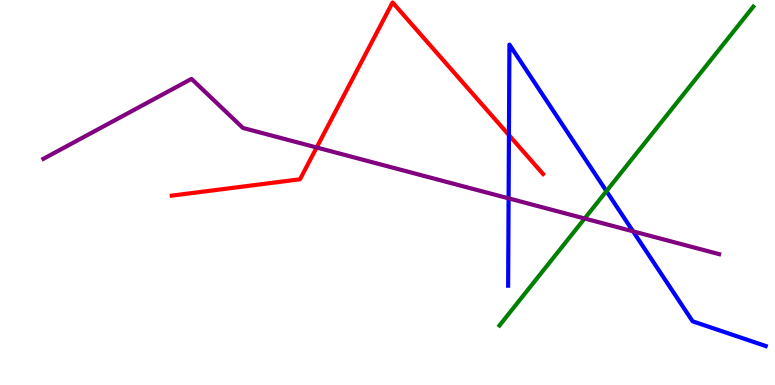[{'lines': ['blue', 'red'], 'intersections': [{'x': 6.57, 'y': 6.49}]}, {'lines': ['green', 'red'], 'intersections': []}, {'lines': ['purple', 'red'], 'intersections': [{'x': 4.09, 'y': 6.17}]}, {'lines': ['blue', 'green'], 'intersections': [{'x': 7.83, 'y': 5.04}]}, {'lines': ['blue', 'purple'], 'intersections': [{'x': 6.56, 'y': 4.85}, {'x': 8.17, 'y': 3.99}]}, {'lines': ['green', 'purple'], 'intersections': [{'x': 7.54, 'y': 4.32}]}]